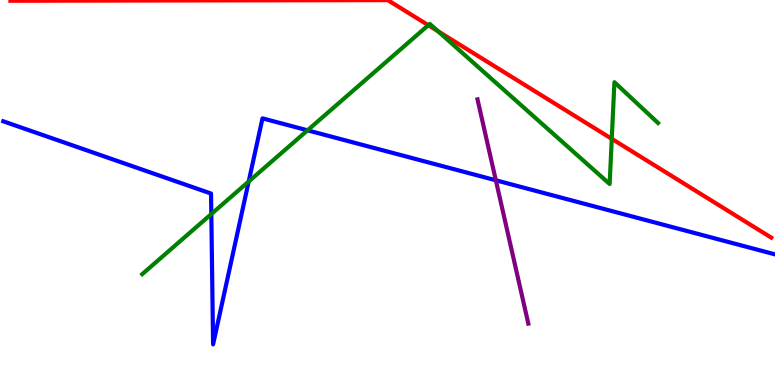[{'lines': ['blue', 'red'], 'intersections': []}, {'lines': ['green', 'red'], 'intersections': [{'x': 5.53, 'y': 9.35}, {'x': 5.65, 'y': 9.19}, {'x': 7.89, 'y': 6.39}]}, {'lines': ['purple', 'red'], 'intersections': []}, {'lines': ['blue', 'green'], 'intersections': [{'x': 2.73, 'y': 4.44}, {'x': 3.21, 'y': 5.29}, {'x': 3.97, 'y': 6.62}]}, {'lines': ['blue', 'purple'], 'intersections': [{'x': 6.4, 'y': 5.32}]}, {'lines': ['green', 'purple'], 'intersections': []}]